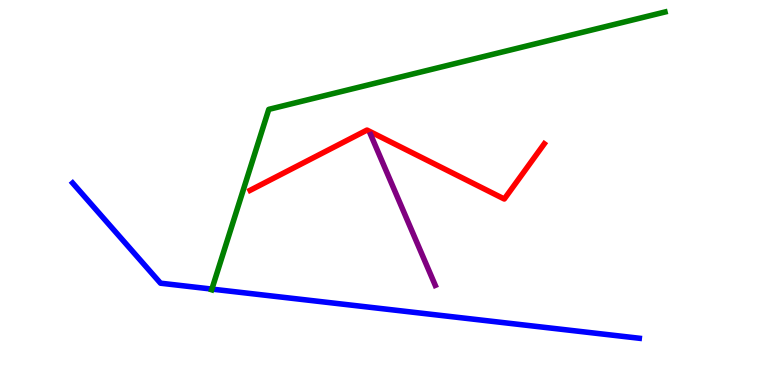[{'lines': ['blue', 'red'], 'intersections': []}, {'lines': ['green', 'red'], 'intersections': []}, {'lines': ['purple', 'red'], 'intersections': []}, {'lines': ['blue', 'green'], 'intersections': [{'x': 2.73, 'y': 2.49}]}, {'lines': ['blue', 'purple'], 'intersections': []}, {'lines': ['green', 'purple'], 'intersections': []}]